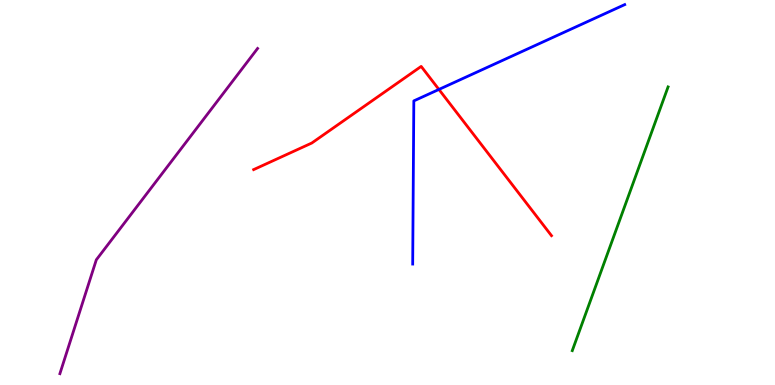[{'lines': ['blue', 'red'], 'intersections': [{'x': 5.66, 'y': 7.68}]}, {'lines': ['green', 'red'], 'intersections': []}, {'lines': ['purple', 'red'], 'intersections': []}, {'lines': ['blue', 'green'], 'intersections': []}, {'lines': ['blue', 'purple'], 'intersections': []}, {'lines': ['green', 'purple'], 'intersections': []}]